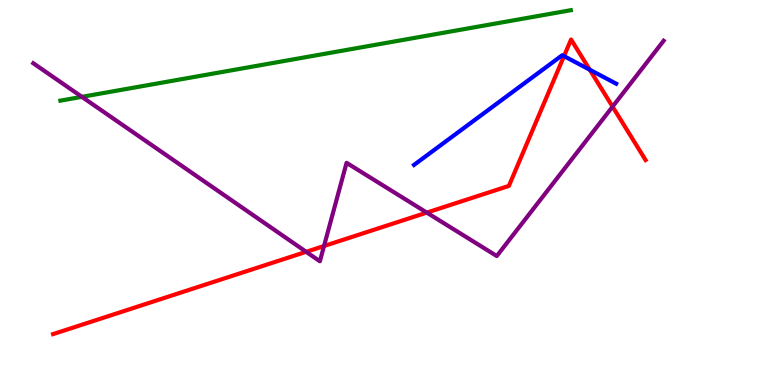[{'lines': ['blue', 'red'], 'intersections': [{'x': 7.28, 'y': 8.54}, {'x': 7.61, 'y': 8.19}]}, {'lines': ['green', 'red'], 'intersections': []}, {'lines': ['purple', 'red'], 'intersections': [{'x': 3.95, 'y': 3.46}, {'x': 4.18, 'y': 3.61}, {'x': 5.51, 'y': 4.48}, {'x': 7.9, 'y': 7.23}]}, {'lines': ['blue', 'green'], 'intersections': []}, {'lines': ['blue', 'purple'], 'intersections': []}, {'lines': ['green', 'purple'], 'intersections': [{'x': 1.06, 'y': 7.48}]}]